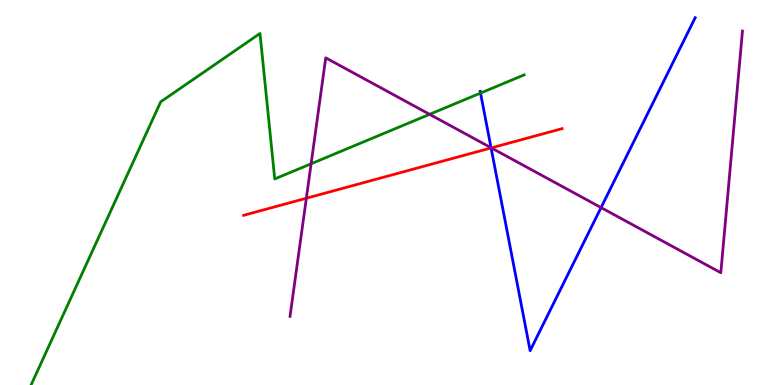[{'lines': ['blue', 'red'], 'intersections': [{'x': 6.34, 'y': 6.16}]}, {'lines': ['green', 'red'], 'intersections': []}, {'lines': ['purple', 'red'], 'intersections': [{'x': 3.95, 'y': 4.85}, {'x': 6.34, 'y': 6.16}]}, {'lines': ['blue', 'green'], 'intersections': [{'x': 6.2, 'y': 7.58}]}, {'lines': ['blue', 'purple'], 'intersections': [{'x': 6.34, 'y': 6.16}, {'x': 7.76, 'y': 4.61}]}, {'lines': ['green', 'purple'], 'intersections': [{'x': 4.01, 'y': 5.75}, {'x': 5.54, 'y': 7.03}]}]